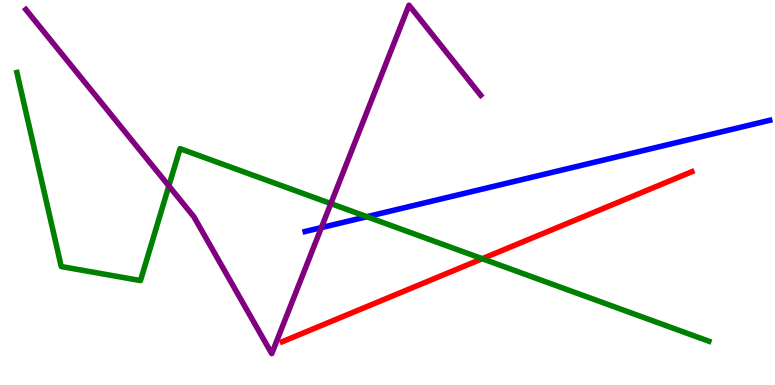[{'lines': ['blue', 'red'], 'intersections': []}, {'lines': ['green', 'red'], 'intersections': [{'x': 6.22, 'y': 3.28}]}, {'lines': ['purple', 'red'], 'intersections': []}, {'lines': ['blue', 'green'], 'intersections': [{'x': 4.73, 'y': 4.37}]}, {'lines': ['blue', 'purple'], 'intersections': [{'x': 4.15, 'y': 4.09}]}, {'lines': ['green', 'purple'], 'intersections': [{'x': 2.18, 'y': 5.17}, {'x': 4.27, 'y': 4.71}]}]